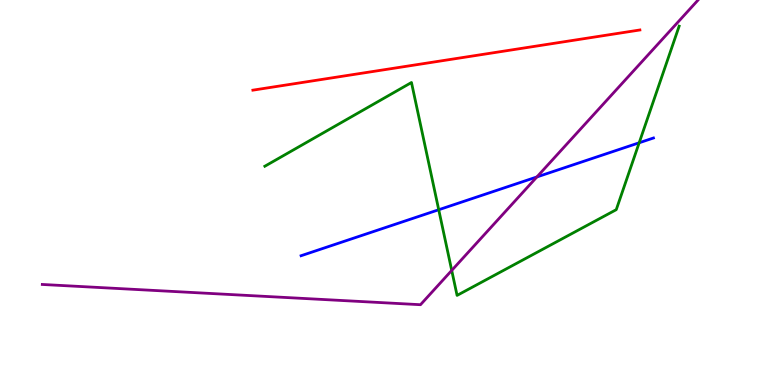[{'lines': ['blue', 'red'], 'intersections': []}, {'lines': ['green', 'red'], 'intersections': []}, {'lines': ['purple', 'red'], 'intersections': []}, {'lines': ['blue', 'green'], 'intersections': [{'x': 5.66, 'y': 4.55}, {'x': 8.25, 'y': 6.29}]}, {'lines': ['blue', 'purple'], 'intersections': [{'x': 6.93, 'y': 5.4}]}, {'lines': ['green', 'purple'], 'intersections': [{'x': 5.83, 'y': 2.98}]}]